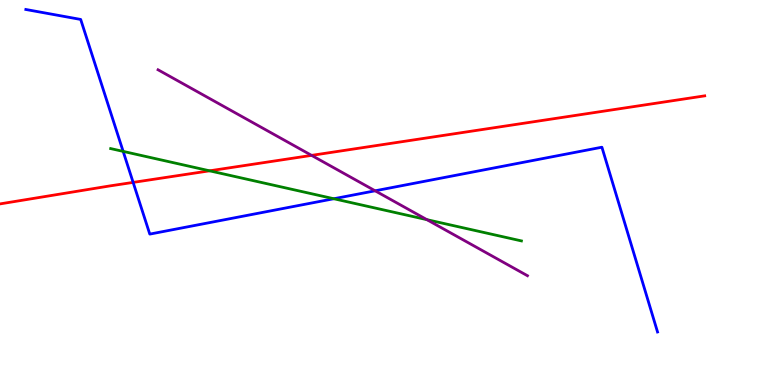[{'lines': ['blue', 'red'], 'intersections': [{'x': 1.72, 'y': 5.26}]}, {'lines': ['green', 'red'], 'intersections': [{'x': 2.7, 'y': 5.56}]}, {'lines': ['purple', 'red'], 'intersections': [{'x': 4.02, 'y': 5.96}]}, {'lines': ['blue', 'green'], 'intersections': [{'x': 1.59, 'y': 6.07}, {'x': 4.31, 'y': 4.84}]}, {'lines': ['blue', 'purple'], 'intersections': [{'x': 4.84, 'y': 5.04}]}, {'lines': ['green', 'purple'], 'intersections': [{'x': 5.51, 'y': 4.29}]}]